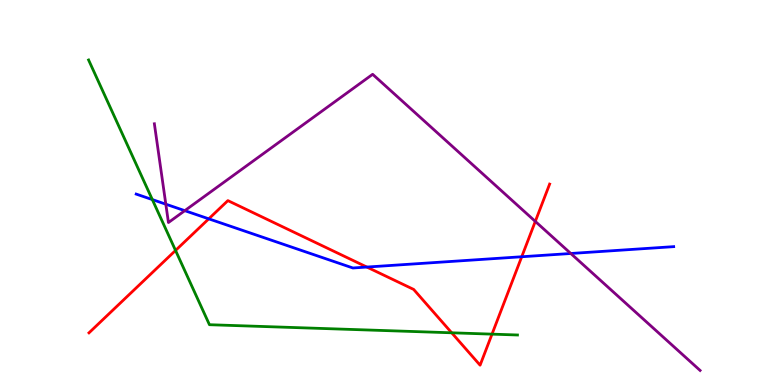[{'lines': ['blue', 'red'], 'intersections': [{'x': 2.69, 'y': 4.32}, {'x': 4.73, 'y': 3.06}, {'x': 6.73, 'y': 3.33}]}, {'lines': ['green', 'red'], 'intersections': [{'x': 2.27, 'y': 3.49}, {'x': 5.83, 'y': 1.36}, {'x': 6.35, 'y': 1.32}]}, {'lines': ['purple', 'red'], 'intersections': [{'x': 6.91, 'y': 4.25}]}, {'lines': ['blue', 'green'], 'intersections': [{'x': 1.97, 'y': 4.82}]}, {'lines': ['blue', 'purple'], 'intersections': [{'x': 2.14, 'y': 4.7}, {'x': 2.38, 'y': 4.53}, {'x': 7.36, 'y': 3.42}]}, {'lines': ['green', 'purple'], 'intersections': []}]